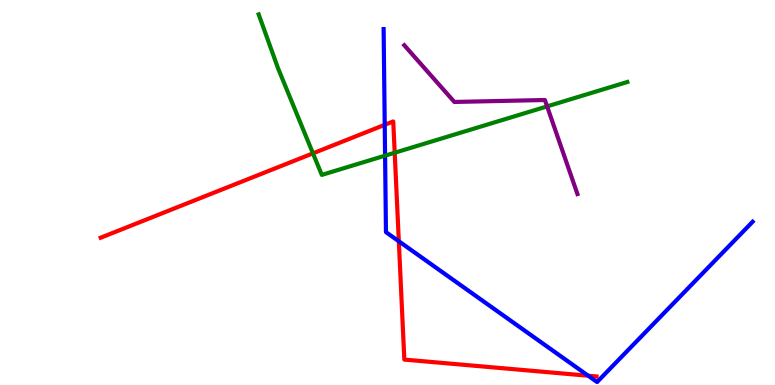[{'lines': ['blue', 'red'], 'intersections': [{'x': 4.96, 'y': 6.76}, {'x': 5.15, 'y': 3.73}, {'x': 7.59, 'y': 0.241}]}, {'lines': ['green', 'red'], 'intersections': [{'x': 4.04, 'y': 6.02}, {'x': 5.09, 'y': 6.03}]}, {'lines': ['purple', 'red'], 'intersections': []}, {'lines': ['blue', 'green'], 'intersections': [{'x': 4.97, 'y': 5.96}]}, {'lines': ['blue', 'purple'], 'intersections': []}, {'lines': ['green', 'purple'], 'intersections': [{'x': 7.06, 'y': 7.24}]}]